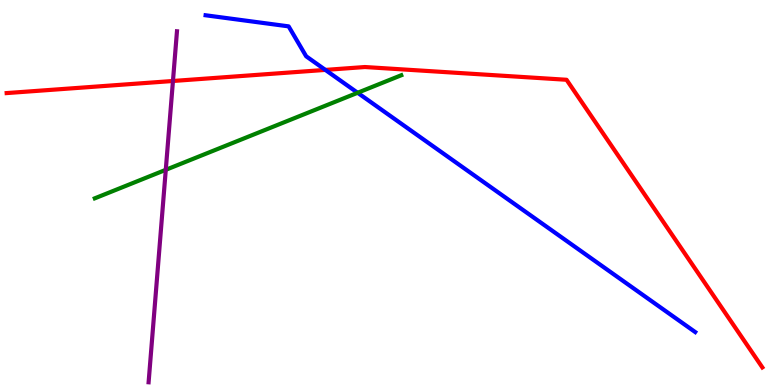[{'lines': ['blue', 'red'], 'intersections': [{'x': 4.2, 'y': 8.18}]}, {'lines': ['green', 'red'], 'intersections': []}, {'lines': ['purple', 'red'], 'intersections': [{'x': 2.23, 'y': 7.9}]}, {'lines': ['blue', 'green'], 'intersections': [{'x': 4.61, 'y': 7.59}]}, {'lines': ['blue', 'purple'], 'intersections': []}, {'lines': ['green', 'purple'], 'intersections': [{'x': 2.14, 'y': 5.59}]}]